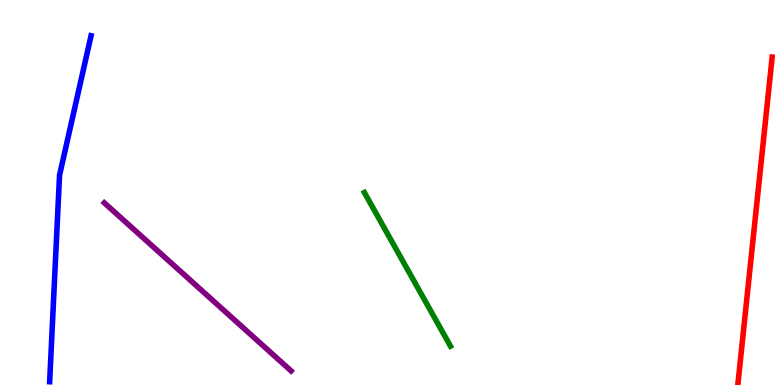[{'lines': ['blue', 'red'], 'intersections': []}, {'lines': ['green', 'red'], 'intersections': []}, {'lines': ['purple', 'red'], 'intersections': []}, {'lines': ['blue', 'green'], 'intersections': []}, {'lines': ['blue', 'purple'], 'intersections': []}, {'lines': ['green', 'purple'], 'intersections': []}]